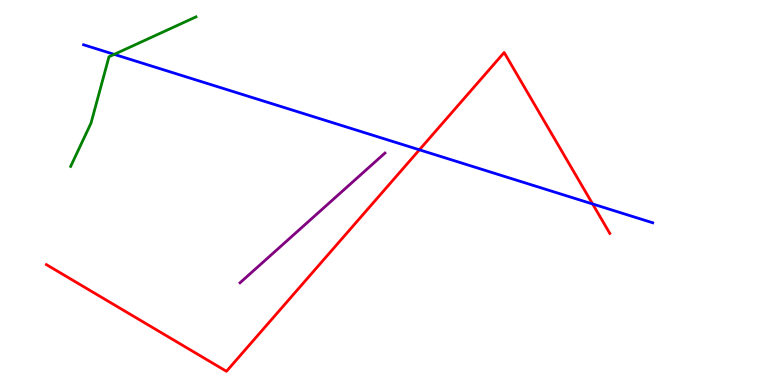[{'lines': ['blue', 'red'], 'intersections': [{'x': 5.41, 'y': 6.11}, {'x': 7.65, 'y': 4.7}]}, {'lines': ['green', 'red'], 'intersections': []}, {'lines': ['purple', 'red'], 'intersections': []}, {'lines': ['blue', 'green'], 'intersections': [{'x': 1.47, 'y': 8.59}]}, {'lines': ['blue', 'purple'], 'intersections': []}, {'lines': ['green', 'purple'], 'intersections': []}]